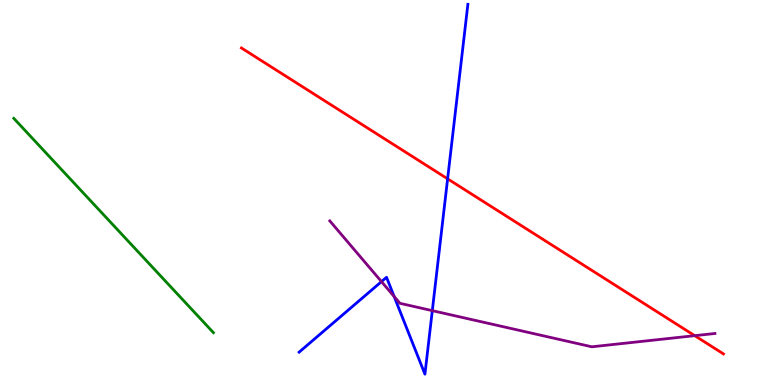[{'lines': ['blue', 'red'], 'intersections': [{'x': 5.78, 'y': 5.36}]}, {'lines': ['green', 'red'], 'intersections': []}, {'lines': ['purple', 'red'], 'intersections': [{'x': 8.96, 'y': 1.28}]}, {'lines': ['blue', 'green'], 'intersections': []}, {'lines': ['blue', 'purple'], 'intersections': [{'x': 4.92, 'y': 2.69}, {'x': 5.09, 'y': 2.3}, {'x': 5.58, 'y': 1.93}]}, {'lines': ['green', 'purple'], 'intersections': []}]